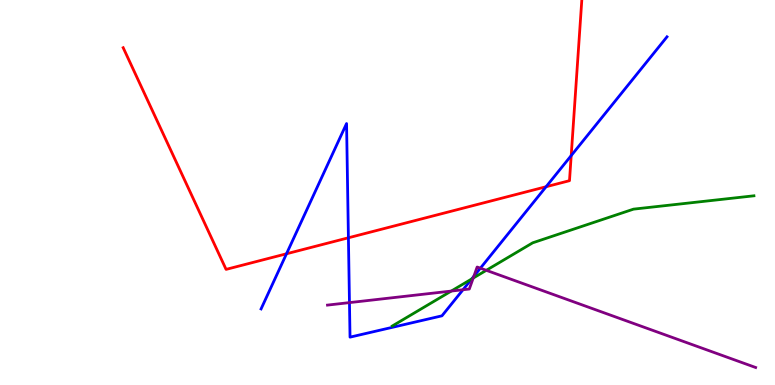[{'lines': ['blue', 'red'], 'intersections': [{'x': 3.7, 'y': 3.41}, {'x': 4.5, 'y': 3.82}, {'x': 7.05, 'y': 5.15}, {'x': 7.37, 'y': 5.96}]}, {'lines': ['green', 'red'], 'intersections': []}, {'lines': ['purple', 'red'], 'intersections': []}, {'lines': ['blue', 'green'], 'intersections': [{'x': 6.09, 'y': 2.75}]}, {'lines': ['blue', 'purple'], 'intersections': [{'x': 4.51, 'y': 2.14}, {'x': 5.97, 'y': 2.47}, {'x': 6.11, 'y': 2.82}, {'x': 6.2, 'y': 3.03}]}, {'lines': ['green', 'purple'], 'intersections': [{'x': 5.82, 'y': 2.44}, {'x': 6.11, 'y': 2.78}, {'x': 6.27, 'y': 2.98}]}]